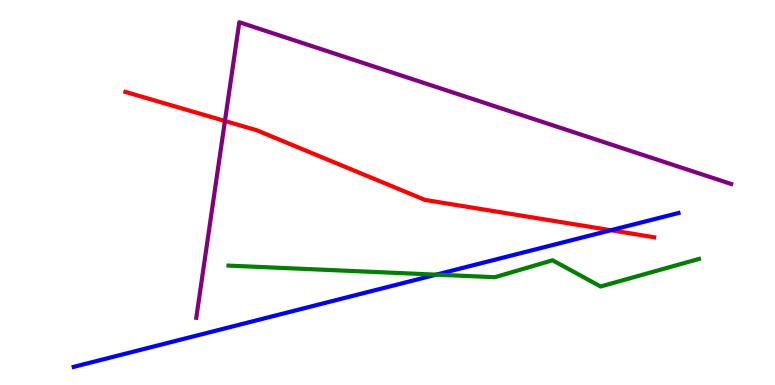[{'lines': ['blue', 'red'], 'intersections': [{'x': 7.88, 'y': 4.02}]}, {'lines': ['green', 'red'], 'intersections': []}, {'lines': ['purple', 'red'], 'intersections': [{'x': 2.9, 'y': 6.86}]}, {'lines': ['blue', 'green'], 'intersections': [{'x': 5.63, 'y': 2.87}]}, {'lines': ['blue', 'purple'], 'intersections': []}, {'lines': ['green', 'purple'], 'intersections': []}]